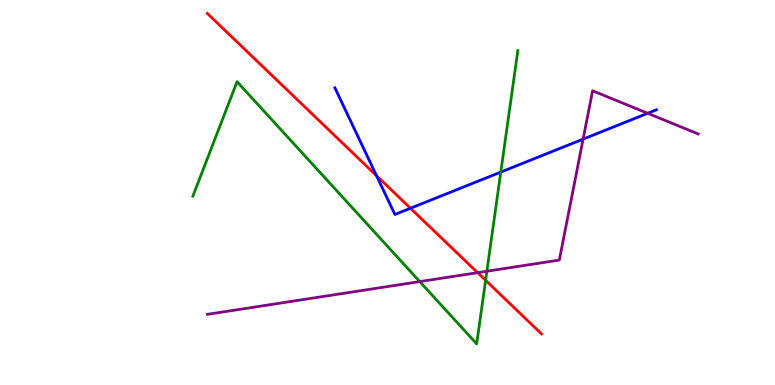[{'lines': ['blue', 'red'], 'intersections': [{'x': 4.86, 'y': 5.44}, {'x': 5.3, 'y': 4.59}]}, {'lines': ['green', 'red'], 'intersections': [{'x': 6.27, 'y': 2.72}]}, {'lines': ['purple', 'red'], 'intersections': [{'x': 6.16, 'y': 2.92}]}, {'lines': ['blue', 'green'], 'intersections': [{'x': 6.46, 'y': 5.53}]}, {'lines': ['blue', 'purple'], 'intersections': [{'x': 7.52, 'y': 6.39}, {'x': 8.36, 'y': 7.06}]}, {'lines': ['green', 'purple'], 'intersections': [{'x': 5.42, 'y': 2.69}, {'x': 6.28, 'y': 2.95}]}]